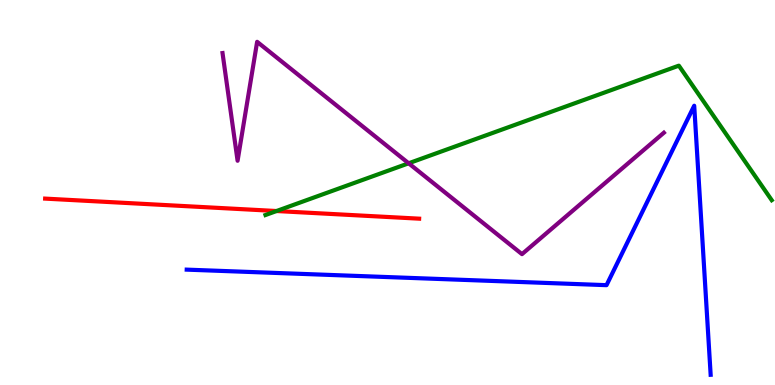[{'lines': ['blue', 'red'], 'intersections': []}, {'lines': ['green', 'red'], 'intersections': [{'x': 3.57, 'y': 4.52}]}, {'lines': ['purple', 'red'], 'intersections': []}, {'lines': ['blue', 'green'], 'intersections': []}, {'lines': ['blue', 'purple'], 'intersections': []}, {'lines': ['green', 'purple'], 'intersections': [{'x': 5.27, 'y': 5.76}]}]